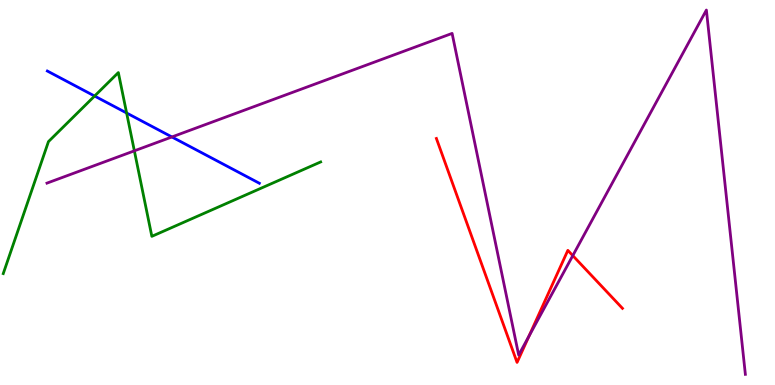[{'lines': ['blue', 'red'], 'intersections': []}, {'lines': ['green', 'red'], 'intersections': []}, {'lines': ['purple', 'red'], 'intersections': [{'x': 6.83, 'y': 1.27}, {'x': 7.39, 'y': 3.36}]}, {'lines': ['blue', 'green'], 'intersections': [{'x': 1.22, 'y': 7.51}, {'x': 1.63, 'y': 7.07}]}, {'lines': ['blue', 'purple'], 'intersections': [{'x': 2.22, 'y': 6.44}]}, {'lines': ['green', 'purple'], 'intersections': [{'x': 1.73, 'y': 6.08}]}]